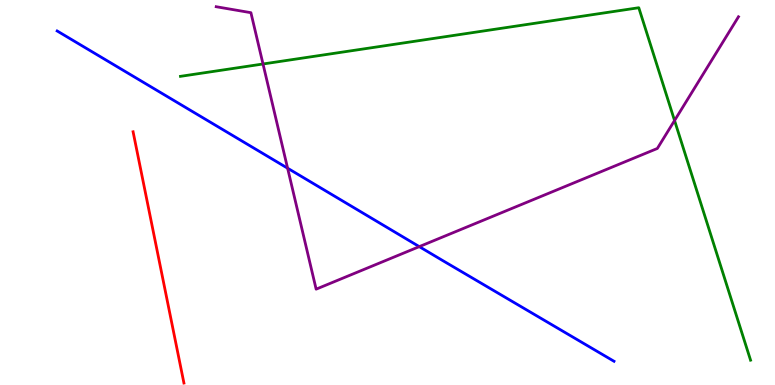[{'lines': ['blue', 'red'], 'intersections': []}, {'lines': ['green', 'red'], 'intersections': []}, {'lines': ['purple', 'red'], 'intersections': []}, {'lines': ['blue', 'green'], 'intersections': []}, {'lines': ['blue', 'purple'], 'intersections': [{'x': 3.71, 'y': 5.63}, {'x': 5.41, 'y': 3.59}]}, {'lines': ['green', 'purple'], 'intersections': [{'x': 3.39, 'y': 8.34}, {'x': 8.7, 'y': 6.87}]}]